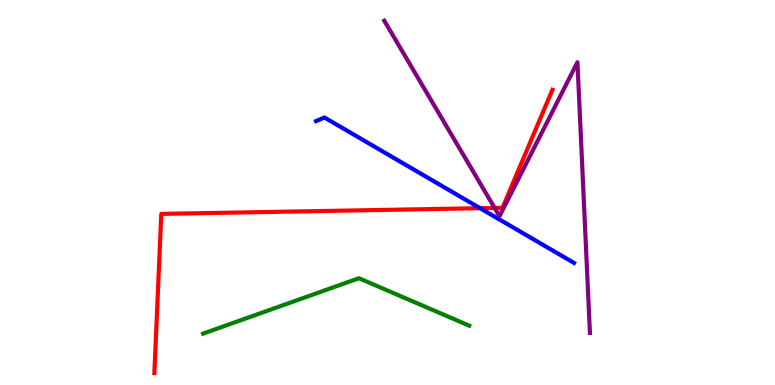[{'lines': ['blue', 'red'], 'intersections': [{'x': 6.19, 'y': 4.59}]}, {'lines': ['green', 'red'], 'intersections': []}, {'lines': ['purple', 'red'], 'intersections': [{'x': 6.38, 'y': 4.6}]}, {'lines': ['blue', 'green'], 'intersections': []}, {'lines': ['blue', 'purple'], 'intersections': []}, {'lines': ['green', 'purple'], 'intersections': []}]